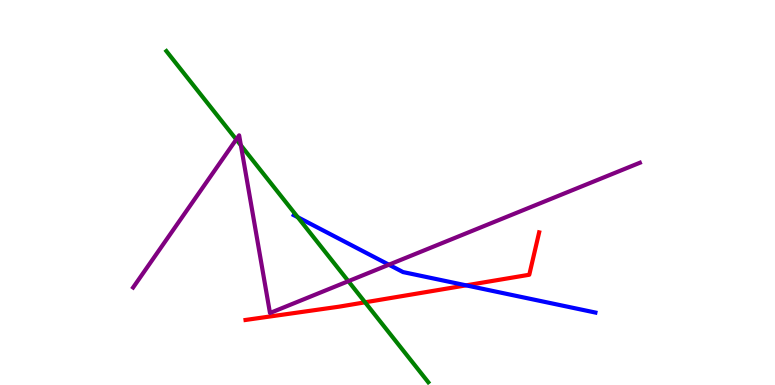[{'lines': ['blue', 'red'], 'intersections': [{'x': 6.01, 'y': 2.59}]}, {'lines': ['green', 'red'], 'intersections': [{'x': 4.71, 'y': 2.15}]}, {'lines': ['purple', 'red'], 'intersections': []}, {'lines': ['blue', 'green'], 'intersections': [{'x': 3.84, 'y': 4.36}]}, {'lines': ['blue', 'purple'], 'intersections': [{'x': 5.02, 'y': 3.12}]}, {'lines': ['green', 'purple'], 'intersections': [{'x': 3.05, 'y': 6.38}, {'x': 3.11, 'y': 6.23}, {'x': 4.49, 'y': 2.7}]}]